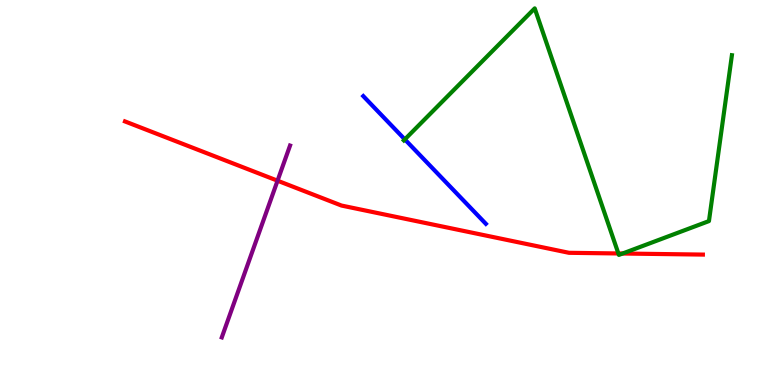[{'lines': ['blue', 'red'], 'intersections': []}, {'lines': ['green', 'red'], 'intersections': [{'x': 7.98, 'y': 3.42}, {'x': 8.03, 'y': 3.42}]}, {'lines': ['purple', 'red'], 'intersections': [{'x': 3.58, 'y': 5.31}]}, {'lines': ['blue', 'green'], 'intersections': [{'x': 5.22, 'y': 6.38}]}, {'lines': ['blue', 'purple'], 'intersections': []}, {'lines': ['green', 'purple'], 'intersections': []}]